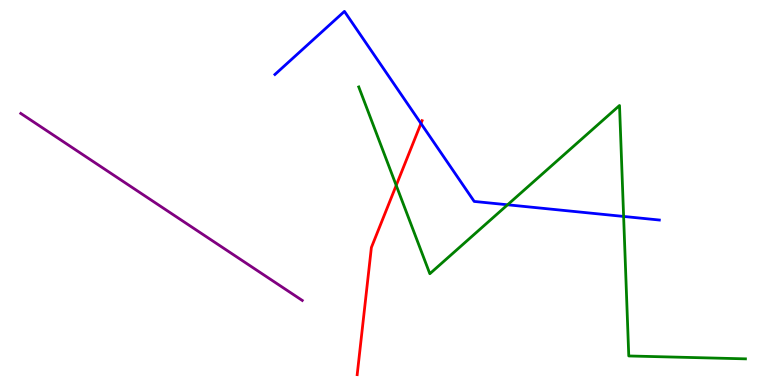[{'lines': ['blue', 'red'], 'intersections': [{'x': 5.43, 'y': 6.79}]}, {'lines': ['green', 'red'], 'intersections': [{'x': 5.11, 'y': 5.18}]}, {'lines': ['purple', 'red'], 'intersections': []}, {'lines': ['blue', 'green'], 'intersections': [{'x': 6.55, 'y': 4.68}, {'x': 8.05, 'y': 4.38}]}, {'lines': ['blue', 'purple'], 'intersections': []}, {'lines': ['green', 'purple'], 'intersections': []}]